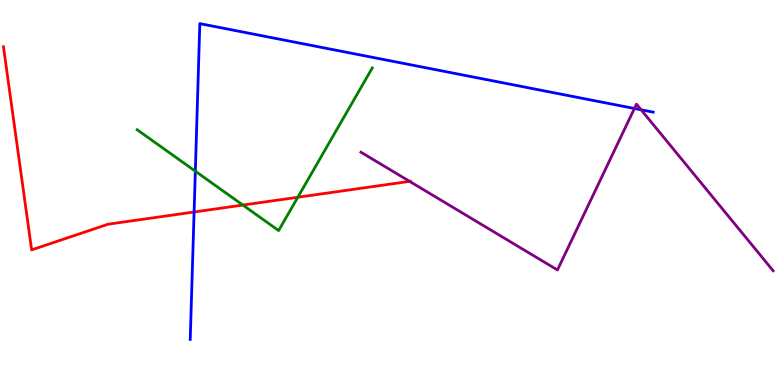[{'lines': ['blue', 'red'], 'intersections': [{'x': 2.5, 'y': 4.49}]}, {'lines': ['green', 'red'], 'intersections': [{'x': 3.13, 'y': 4.67}, {'x': 3.84, 'y': 4.88}]}, {'lines': ['purple', 'red'], 'intersections': [{'x': 5.29, 'y': 5.29}]}, {'lines': ['blue', 'green'], 'intersections': [{'x': 2.52, 'y': 5.55}]}, {'lines': ['blue', 'purple'], 'intersections': [{'x': 8.19, 'y': 7.18}, {'x': 8.27, 'y': 7.15}]}, {'lines': ['green', 'purple'], 'intersections': []}]